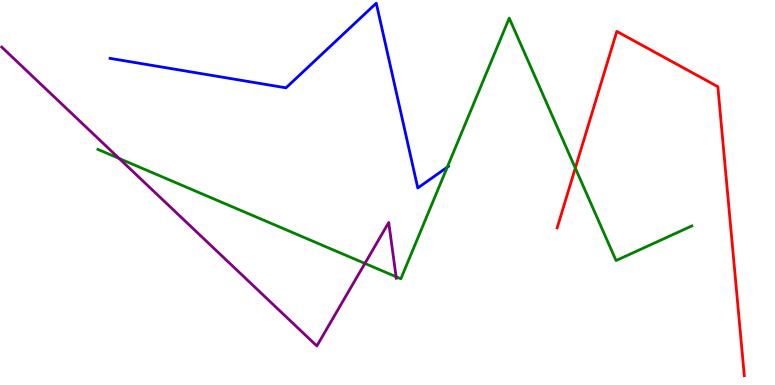[{'lines': ['blue', 'red'], 'intersections': []}, {'lines': ['green', 'red'], 'intersections': [{'x': 7.42, 'y': 5.63}]}, {'lines': ['purple', 'red'], 'intersections': []}, {'lines': ['blue', 'green'], 'intersections': [{'x': 5.77, 'y': 5.66}]}, {'lines': ['blue', 'purple'], 'intersections': []}, {'lines': ['green', 'purple'], 'intersections': [{'x': 1.54, 'y': 5.88}, {'x': 4.71, 'y': 3.16}, {'x': 5.11, 'y': 2.81}]}]